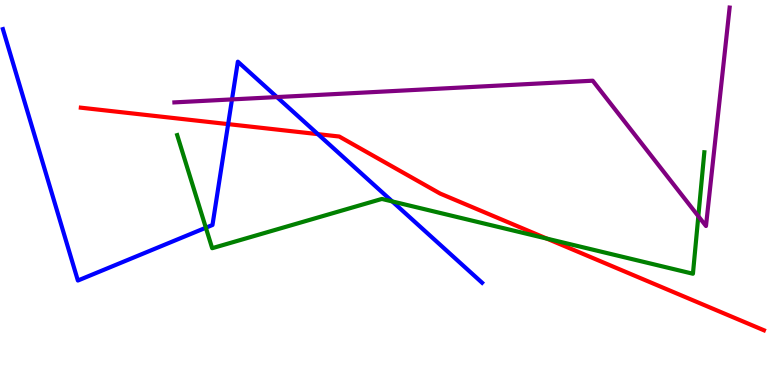[{'lines': ['blue', 'red'], 'intersections': [{'x': 2.94, 'y': 6.78}, {'x': 4.1, 'y': 6.52}]}, {'lines': ['green', 'red'], 'intersections': [{'x': 7.06, 'y': 3.8}]}, {'lines': ['purple', 'red'], 'intersections': []}, {'lines': ['blue', 'green'], 'intersections': [{'x': 2.66, 'y': 4.09}, {'x': 5.06, 'y': 4.77}]}, {'lines': ['blue', 'purple'], 'intersections': [{'x': 2.99, 'y': 7.42}, {'x': 3.57, 'y': 7.48}]}, {'lines': ['green', 'purple'], 'intersections': [{'x': 9.01, 'y': 4.38}]}]